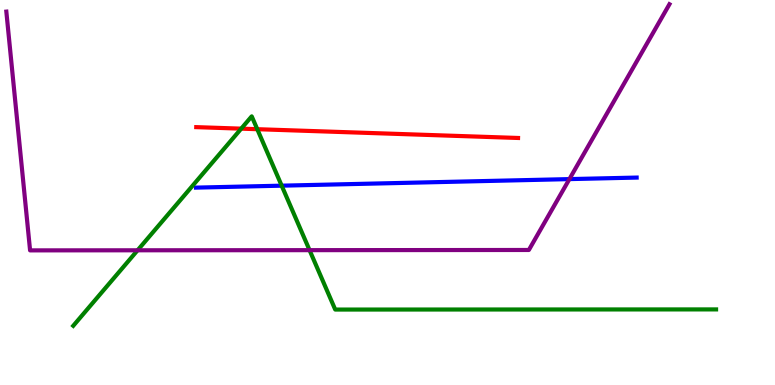[{'lines': ['blue', 'red'], 'intersections': []}, {'lines': ['green', 'red'], 'intersections': [{'x': 3.11, 'y': 6.66}, {'x': 3.32, 'y': 6.64}]}, {'lines': ['purple', 'red'], 'intersections': []}, {'lines': ['blue', 'green'], 'intersections': [{'x': 3.63, 'y': 5.18}]}, {'lines': ['blue', 'purple'], 'intersections': [{'x': 7.35, 'y': 5.35}]}, {'lines': ['green', 'purple'], 'intersections': [{'x': 1.78, 'y': 3.5}, {'x': 3.99, 'y': 3.5}]}]